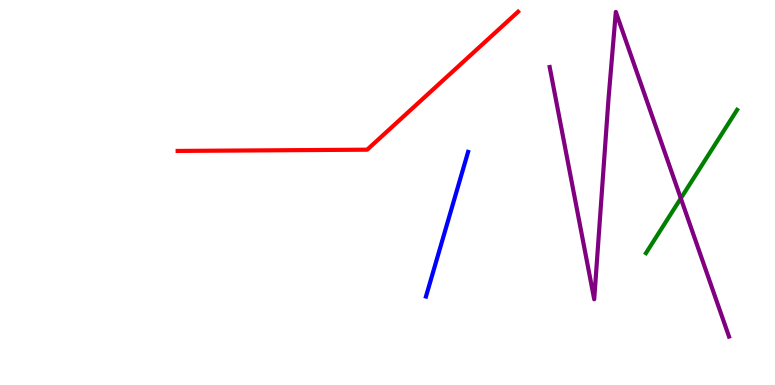[{'lines': ['blue', 'red'], 'intersections': []}, {'lines': ['green', 'red'], 'intersections': []}, {'lines': ['purple', 'red'], 'intersections': []}, {'lines': ['blue', 'green'], 'intersections': []}, {'lines': ['blue', 'purple'], 'intersections': []}, {'lines': ['green', 'purple'], 'intersections': [{'x': 8.78, 'y': 4.85}]}]